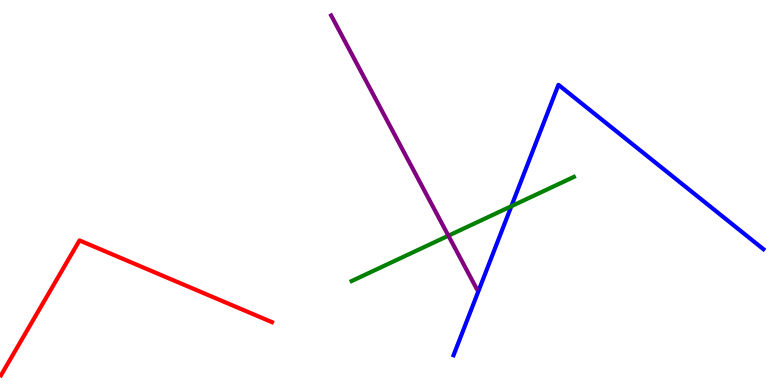[{'lines': ['blue', 'red'], 'intersections': []}, {'lines': ['green', 'red'], 'intersections': []}, {'lines': ['purple', 'red'], 'intersections': []}, {'lines': ['blue', 'green'], 'intersections': [{'x': 6.6, 'y': 4.64}]}, {'lines': ['blue', 'purple'], 'intersections': []}, {'lines': ['green', 'purple'], 'intersections': [{'x': 5.79, 'y': 3.88}]}]